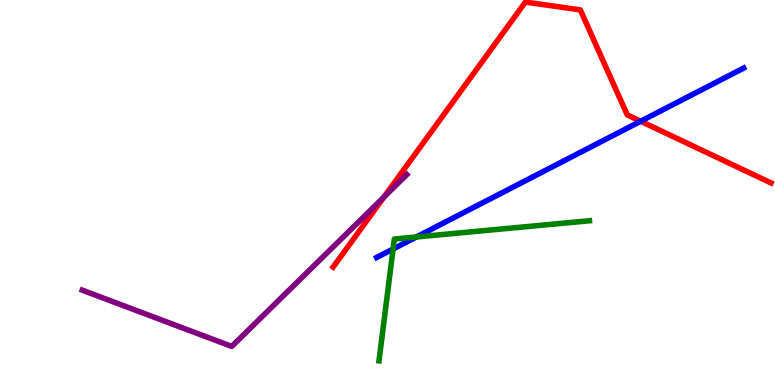[{'lines': ['blue', 'red'], 'intersections': [{'x': 8.27, 'y': 6.85}]}, {'lines': ['green', 'red'], 'intersections': []}, {'lines': ['purple', 'red'], 'intersections': [{'x': 4.95, 'y': 4.88}]}, {'lines': ['blue', 'green'], 'intersections': [{'x': 5.07, 'y': 3.53}, {'x': 5.37, 'y': 3.84}]}, {'lines': ['blue', 'purple'], 'intersections': []}, {'lines': ['green', 'purple'], 'intersections': []}]